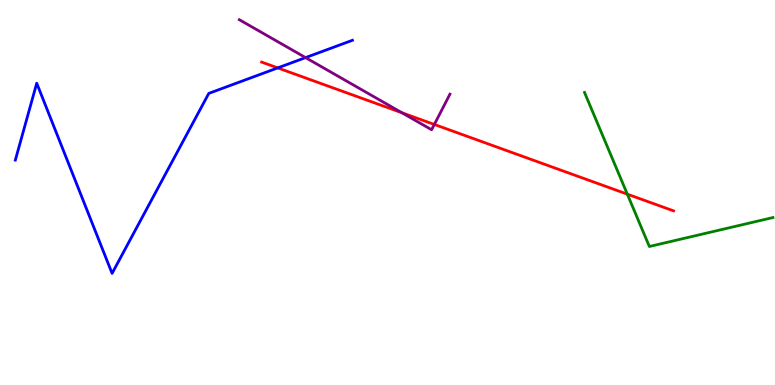[{'lines': ['blue', 'red'], 'intersections': [{'x': 3.58, 'y': 8.24}]}, {'lines': ['green', 'red'], 'intersections': [{'x': 8.09, 'y': 4.96}]}, {'lines': ['purple', 'red'], 'intersections': [{'x': 5.19, 'y': 7.07}, {'x': 5.6, 'y': 6.77}]}, {'lines': ['blue', 'green'], 'intersections': []}, {'lines': ['blue', 'purple'], 'intersections': [{'x': 3.94, 'y': 8.5}]}, {'lines': ['green', 'purple'], 'intersections': []}]